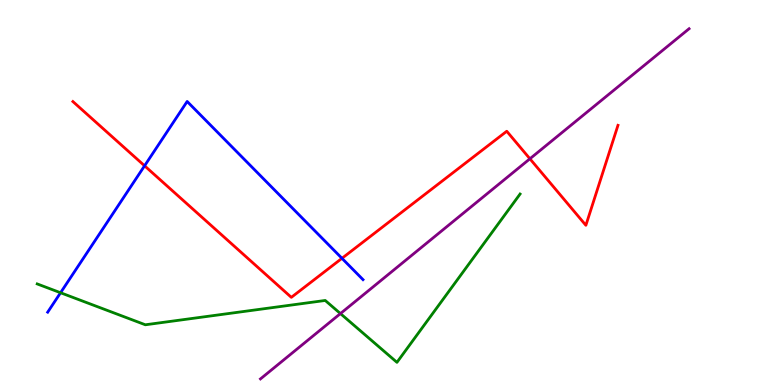[{'lines': ['blue', 'red'], 'intersections': [{'x': 1.87, 'y': 5.69}, {'x': 4.41, 'y': 3.29}]}, {'lines': ['green', 'red'], 'intersections': []}, {'lines': ['purple', 'red'], 'intersections': [{'x': 6.84, 'y': 5.88}]}, {'lines': ['blue', 'green'], 'intersections': [{'x': 0.781, 'y': 2.4}]}, {'lines': ['blue', 'purple'], 'intersections': []}, {'lines': ['green', 'purple'], 'intersections': [{'x': 4.39, 'y': 1.85}]}]